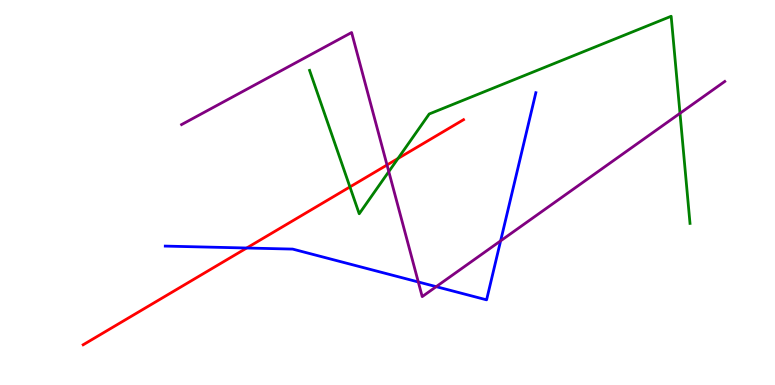[{'lines': ['blue', 'red'], 'intersections': [{'x': 3.18, 'y': 3.56}]}, {'lines': ['green', 'red'], 'intersections': [{'x': 4.52, 'y': 5.14}, {'x': 5.14, 'y': 5.88}]}, {'lines': ['purple', 'red'], 'intersections': [{'x': 4.99, 'y': 5.71}]}, {'lines': ['blue', 'green'], 'intersections': []}, {'lines': ['blue', 'purple'], 'intersections': [{'x': 5.4, 'y': 2.68}, {'x': 5.63, 'y': 2.55}, {'x': 6.46, 'y': 3.74}]}, {'lines': ['green', 'purple'], 'intersections': [{'x': 5.02, 'y': 5.54}, {'x': 8.77, 'y': 7.06}]}]